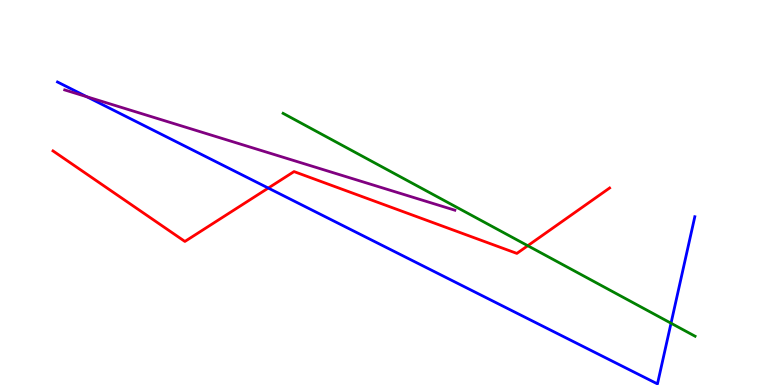[{'lines': ['blue', 'red'], 'intersections': [{'x': 3.46, 'y': 5.12}]}, {'lines': ['green', 'red'], 'intersections': [{'x': 6.81, 'y': 3.62}]}, {'lines': ['purple', 'red'], 'intersections': []}, {'lines': ['blue', 'green'], 'intersections': [{'x': 8.66, 'y': 1.6}]}, {'lines': ['blue', 'purple'], 'intersections': [{'x': 1.12, 'y': 7.49}]}, {'lines': ['green', 'purple'], 'intersections': []}]